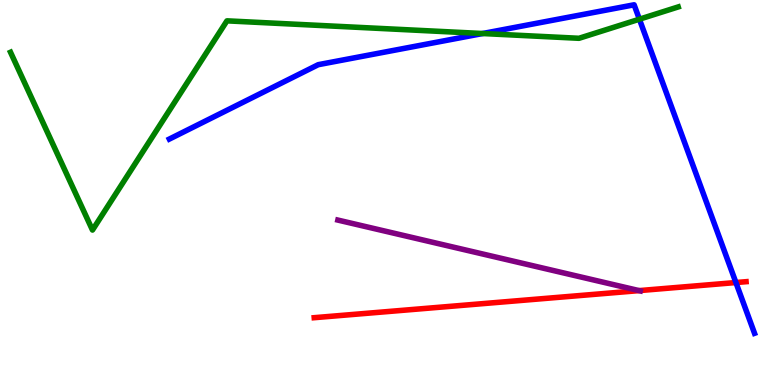[{'lines': ['blue', 'red'], 'intersections': [{'x': 9.5, 'y': 2.66}]}, {'lines': ['green', 'red'], 'intersections': []}, {'lines': ['purple', 'red'], 'intersections': [{'x': 8.25, 'y': 2.45}]}, {'lines': ['blue', 'green'], 'intersections': [{'x': 6.23, 'y': 9.13}, {'x': 8.25, 'y': 9.5}]}, {'lines': ['blue', 'purple'], 'intersections': []}, {'lines': ['green', 'purple'], 'intersections': []}]